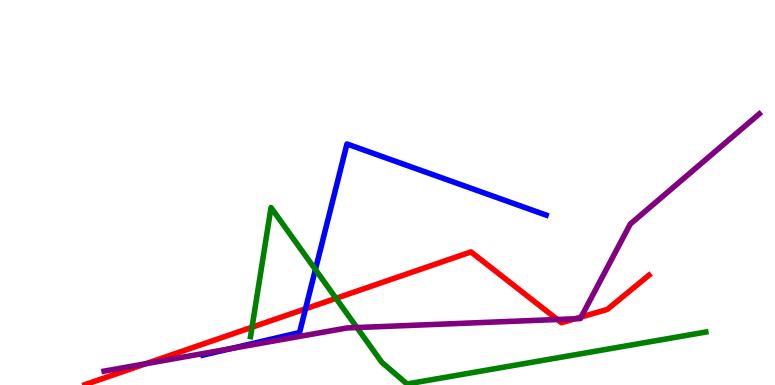[{'lines': ['blue', 'red'], 'intersections': [{'x': 3.94, 'y': 1.98}]}, {'lines': ['green', 'red'], 'intersections': [{'x': 3.25, 'y': 1.5}, {'x': 4.34, 'y': 2.25}]}, {'lines': ['purple', 'red'], 'intersections': [{'x': 1.88, 'y': 0.553}, {'x': 7.19, 'y': 1.7}, {'x': 7.42, 'y': 1.72}, {'x': 7.5, 'y': 1.77}]}, {'lines': ['blue', 'green'], 'intersections': [{'x': 4.07, 'y': 3.0}]}, {'lines': ['blue', 'purple'], 'intersections': [{'x': 2.98, 'y': 0.945}]}, {'lines': ['green', 'purple'], 'intersections': [{'x': 4.61, 'y': 1.49}]}]